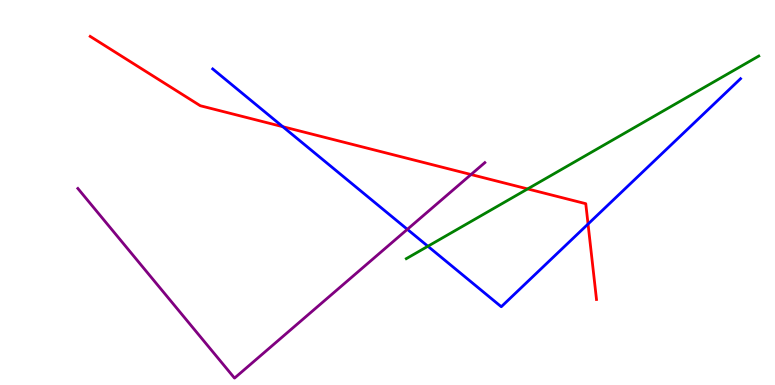[{'lines': ['blue', 'red'], 'intersections': [{'x': 3.65, 'y': 6.71}, {'x': 7.59, 'y': 4.18}]}, {'lines': ['green', 'red'], 'intersections': [{'x': 6.81, 'y': 5.09}]}, {'lines': ['purple', 'red'], 'intersections': [{'x': 6.08, 'y': 5.47}]}, {'lines': ['blue', 'green'], 'intersections': [{'x': 5.52, 'y': 3.6}]}, {'lines': ['blue', 'purple'], 'intersections': [{'x': 5.26, 'y': 4.04}]}, {'lines': ['green', 'purple'], 'intersections': []}]